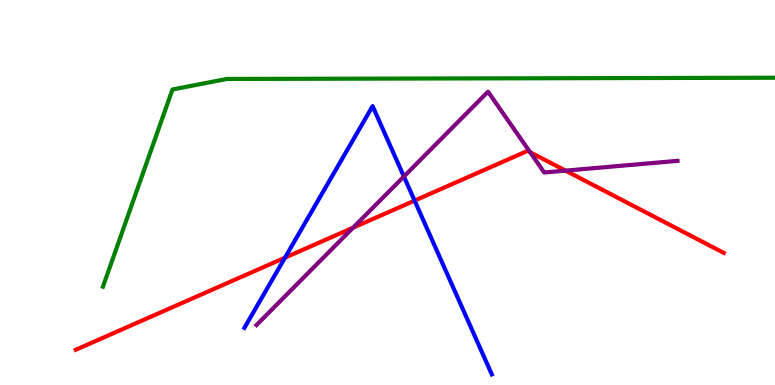[{'lines': ['blue', 'red'], 'intersections': [{'x': 3.68, 'y': 3.31}, {'x': 5.35, 'y': 4.79}]}, {'lines': ['green', 'red'], 'intersections': []}, {'lines': ['purple', 'red'], 'intersections': [{'x': 4.56, 'y': 4.09}, {'x': 6.84, 'y': 6.05}, {'x': 7.3, 'y': 5.57}]}, {'lines': ['blue', 'green'], 'intersections': []}, {'lines': ['blue', 'purple'], 'intersections': [{'x': 5.21, 'y': 5.42}]}, {'lines': ['green', 'purple'], 'intersections': []}]